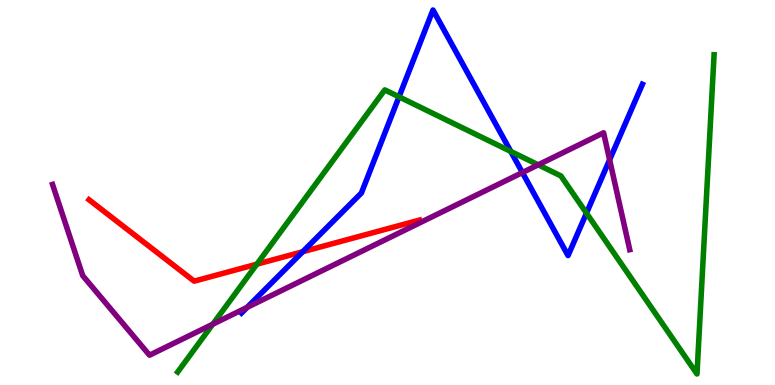[{'lines': ['blue', 'red'], 'intersections': [{'x': 3.91, 'y': 3.46}]}, {'lines': ['green', 'red'], 'intersections': [{'x': 3.31, 'y': 3.14}]}, {'lines': ['purple', 'red'], 'intersections': []}, {'lines': ['blue', 'green'], 'intersections': [{'x': 5.15, 'y': 7.48}, {'x': 6.59, 'y': 6.07}, {'x': 7.57, 'y': 4.46}]}, {'lines': ['blue', 'purple'], 'intersections': [{'x': 3.19, 'y': 2.02}, {'x': 6.74, 'y': 5.52}, {'x': 7.87, 'y': 5.85}]}, {'lines': ['green', 'purple'], 'intersections': [{'x': 2.75, 'y': 1.58}, {'x': 6.94, 'y': 5.72}]}]